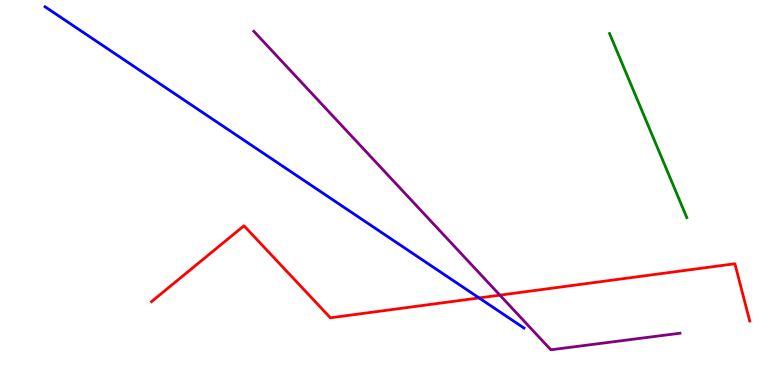[{'lines': ['blue', 'red'], 'intersections': [{'x': 6.18, 'y': 2.26}]}, {'lines': ['green', 'red'], 'intersections': []}, {'lines': ['purple', 'red'], 'intersections': [{'x': 6.45, 'y': 2.33}]}, {'lines': ['blue', 'green'], 'intersections': []}, {'lines': ['blue', 'purple'], 'intersections': []}, {'lines': ['green', 'purple'], 'intersections': []}]